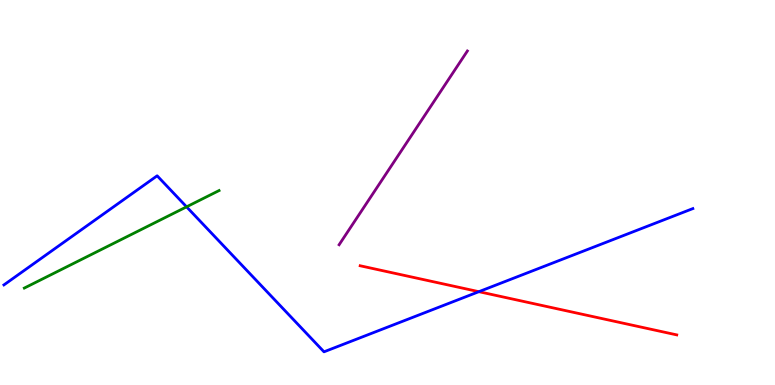[{'lines': ['blue', 'red'], 'intersections': [{'x': 6.18, 'y': 2.42}]}, {'lines': ['green', 'red'], 'intersections': []}, {'lines': ['purple', 'red'], 'intersections': []}, {'lines': ['blue', 'green'], 'intersections': [{'x': 2.41, 'y': 4.63}]}, {'lines': ['blue', 'purple'], 'intersections': []}, {'lines': ['green', 'purple'], 'intersections': []}]